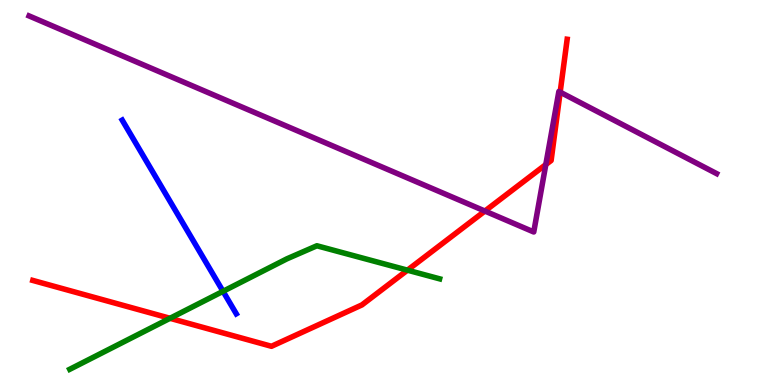[{'lines': ['blue', 'red'], 'intersections': []}, {'lines': ['green', 'red'], 'intersections': [{'x': 2.19, 'y': 1.73}, {'x': 5.26, 'y': 2.98}]}, {'lines': ['purple', 'red'], 'intersections': [{'x': 6.26, 'y': 4.52}, {'x': 7.04, 'y': 5.73}, {'x': 7.23, 'y': 7.61}]}, {'lines': ['blue', 'green'], 'intersections': [{'x': 2.88, 'y': 2.43}]}, {'lines': ['blue', 'purple'], 'intersections': []}, {'lines': ['green', 'purple'], 'intersections': []}]